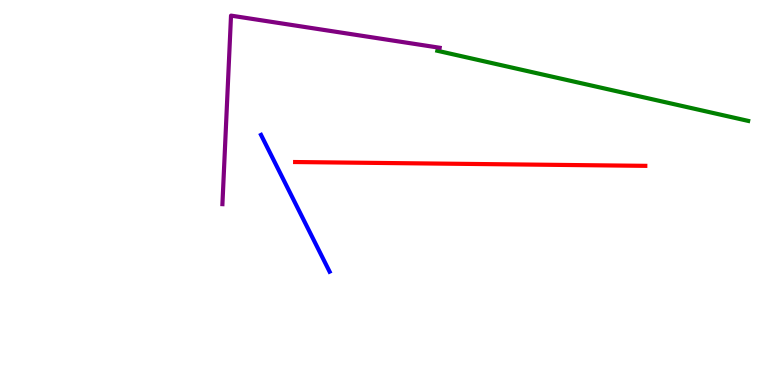[{'lines': ['blue', 'red'], 'intersections': []}, {'lines': ['green', 'red'], 'intersections': []}, {'lines': ['purple', 'red'], 'intersections': []}, {'lines': ['blue', 'green'], 'intersections': []}, {'lines': ['blue', 'purple'], 'intersections': []}, {'lines': ['green', 'purple'], 'intersections': []}]